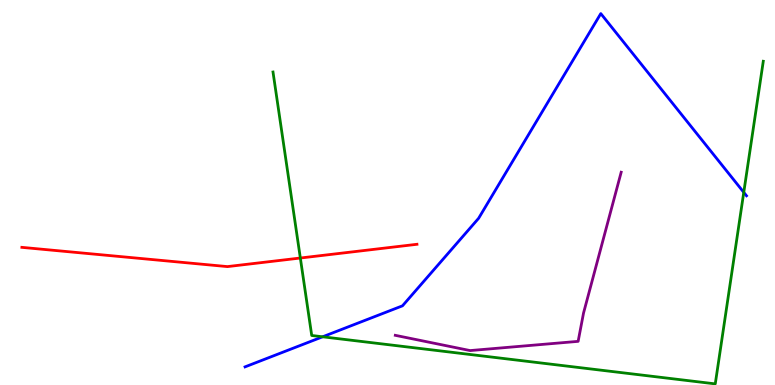[{'lines': ['blue', 'red'], 'intersections': []}, {'lines': ['green', 'red'], 'intersections': [{'x': 3.88, 'y': 3.3}]}, {'lines': ['purple', 'red'], 'intersections': []}, {'lines': ['blue', 'green'], 'intersections': [{'x': 4.16, 'y': 1.25}, {'x': 9.6, 'y': 5.0}]}, {'lines': ['blue', 'purple'], 'intersections': []}, {'lines': ['green', 'purple'], 'intersections': []}]